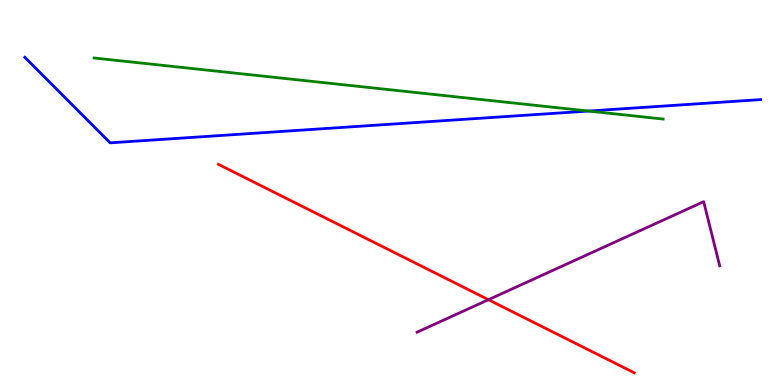[{'lines': ['blue', 'red'], 'intersections': []}, {'lines': ['green', 'red'], 'intersections': []}, {'lines': ['purple', 'red'], 'intersections': [{'x': 6.3, 'y': 2.22}]}, {'lines': ['blue', 'green'], 'intersections': [{'x': 7.59, 'y': 7.12}]}, {'lines': ['blue', 'purple'], 'intersections': []}, {'lines': ['green', 'purple'], 'intersections': []}]